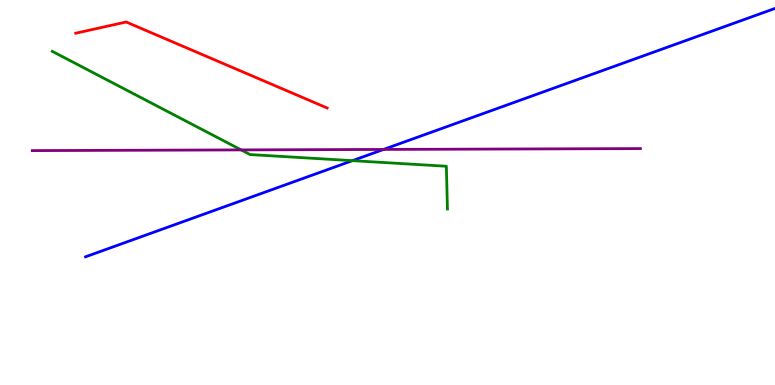[{'lines': ['blue', 'red'], 'intersections': []}, {'lines': ['green', 'red'], 'intersections': []}, {'lines': ['purple', 'red'], 'intersections': []}, {'lines': ['blue', 'green'], 'intersections': [{'x': 4.55, 'y': 5.83}]}, {'lines': ['blue', 'purple'], 'intersections': [{'x': 4.95, 'y': 6.12}]}, {'lines': ['green', 'purple'], 'intersections': [{'x': 3.11, 'y': 6.11}]}]